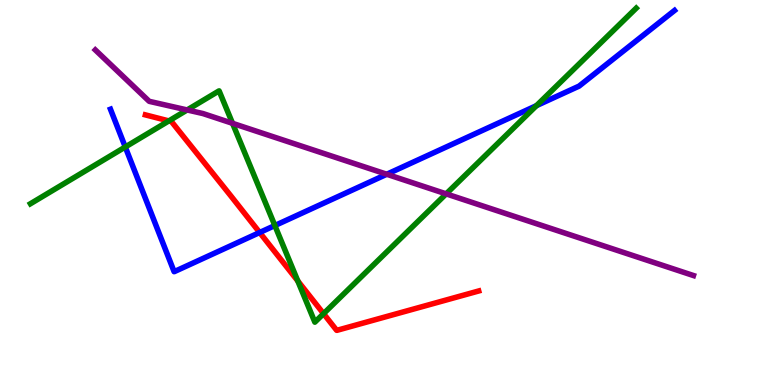[{'lines': ['blue', 'red'], 'intersections': [{'x': 3.35, 'y': 3.96}]}, {'lines': ['green', 'red'], 'intersections': [{'x': 2.18, 'y': 6.86}, {'x': 3.84, 'y': 2.7}, {'x': 4.17, 'y': 1.85}]}, {'lines': ['purple', 'red'], 'intersections': []}, {'lines': ['blue', 'green'], 'intersections': [{'x': 1.62, 'y': 6.18}, {'x': 3.55, 'y': 4.14}, {'x': 6.92, 'y': 7.26}]}, {'lines': ['blue', 'purple'], 'intersections': [{'x': 4.99, 'y': 5.47}]}, {'lines': ['green', 'purple'], 'intersections': [{'x': 2.41, 'y': 7.14}, {'x': 3.0, 'y': 6.8}, {'x': 5.76, 'y': 4.96}]}]